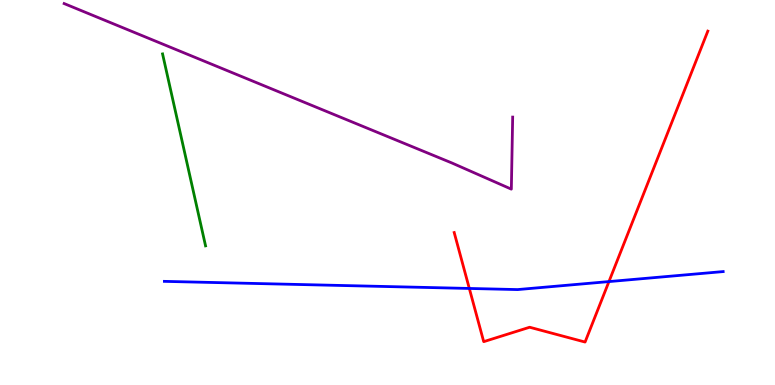[{'lines': ['blue', 'red'], 'intersections': [{'x': 6.06, 'y': 2.51}, {'x': 7.86, 'y': 2.69}]}, {'lines': ['green', 'red'], 'intersections': []}, {'lines': ['purple', 'red'], 'intersections': []}, {'lines': ['blue', 'green'], 'intersections': []}, {'lines': ['blue', 'purple'], 'intersections': []}, {'lines': ['green', 'purple'], 'intersections': []}]